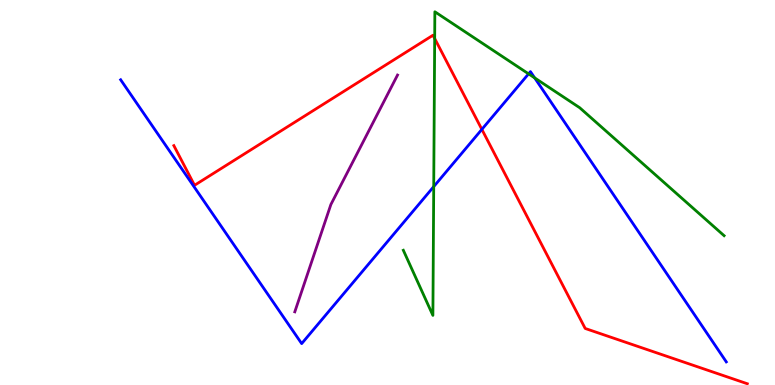[{'lines': ['blue', 'red'], 'intersections': [{'x': 6.22, 'y': 6.64}]}, {'lines': ['green', 'red'], 'intersections': [{'x': 5.61, 'y': 9.0}]}, {'lines': ['purple', 'red'], 'intersections': []}, {'lines': ['blue', 'green'], 'intersections': [{'x': 5.6, 'y': 5.15}, {'x': 6.82, 'y': 8.08}, {'x': 6.9, 'y': 7.98}]}, {'lines': ['blue', 'purple'], 'intersections': []}, {'lines': ['green', 'purple'], 'intersections': []}]